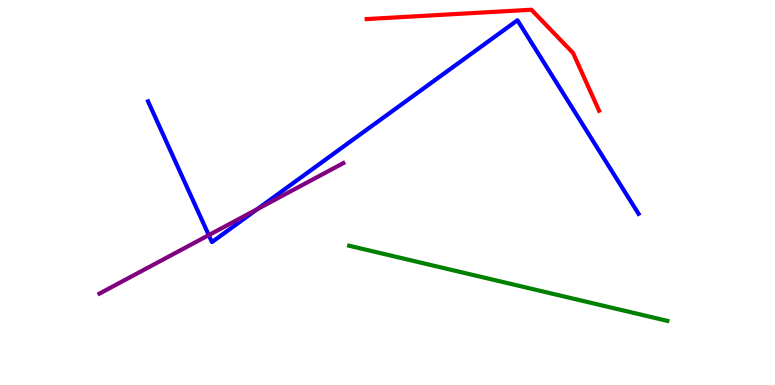[{'lines': ['blue', 'red'], 'intersections': []}, {'lines': ['green', 'red'], 'intersections': []}, {'lines': ['purple', 'red'], 'intersections': []}, {'lines': ['blue', 'green'], 'intersections': []}, {'lines': ['blue', 'purple'], 'intersections': [{'x': 2.69, 'y': 3.89}, {'x': 3.32, 'y': 4.57}]}, {'lines': ['green', 'purple'], 'intersections': []}]